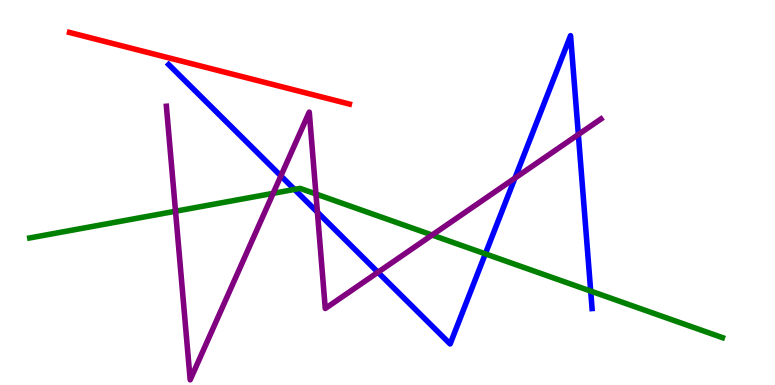[{'lines': ['blue', 'red'], 'intersections': []}, {'lines': ['green', 'red'], 'intersections': []}, {'lines': ['purple', 'red'], 'intersections': []}, {'lines': ['blue', 'green'], 'intersections': [{'x': 3.8, 'y': 5.08}, {'x': 6.26, 'y': 3.41}, {'x': 7.62, 'y': 2.44}]}, {'lines': ['blue', 'purple'], 'intersections': [{'x': 3.62, 'y': 5.43}, {'x': 4.1, 'y': 4.49}, {'x': 4.88, 'y': 2.93}, {'x': 6.64, 'y': 5.37}, {'x': 7.46, 'y': 6.51}]}, {'lines': ['green', 'purple'], 'intersections': [{'x': 2.26, 'y': 4.51}, {'x': 3.52, 'y': 4.98}, {'x': 4.08, 'y': 4.96}, {'x': 5.58, 'y': 3.89}]}]